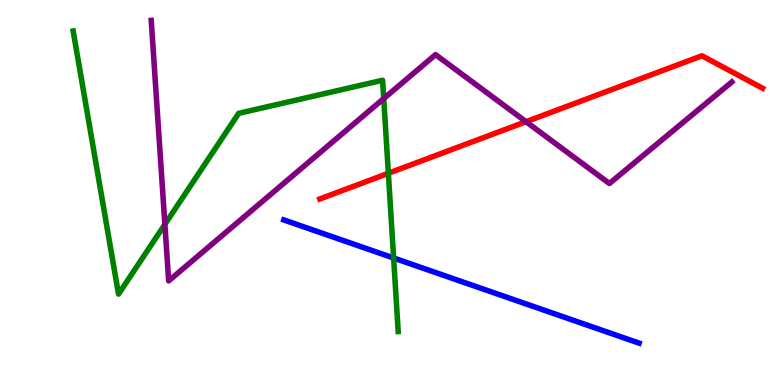[{'lines': ['blue', 'red'], 'intersections': []}, {'lines': ['green', 'red'], 'intersections': [{'x': 5.01, 'y': 5.5}]}, {'lines': ['purple', 'red'], 'intersections': [{'x': 6.79, 'y': 6.84}]}, {'lines': ['blue', 'green'], 'intersections': [{'x': 5.08, 'y': 3.3}]}, {'lines': ['blue', 'purple'], 'intersections': []}, {'lines': ['green', 'purple'], 'intersections': [{'x': 2.13, 'y': 4.17}, {'x': 4.95, 'y': 7.44}]}]